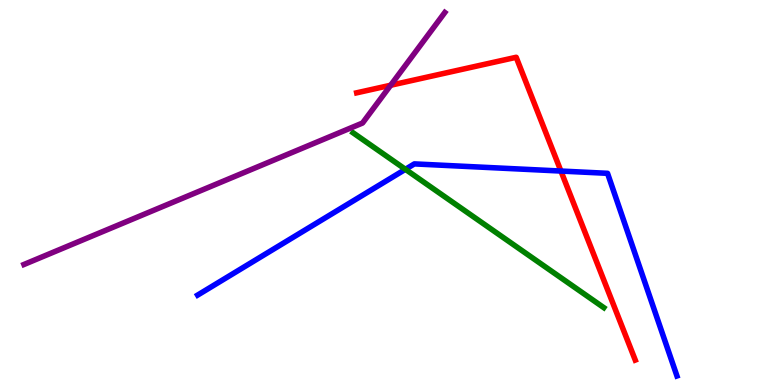[{'lines': ['blue', 'red'], 'intersections': [{'x': 7.24, 'y': 5.56}]}, {'lines': ['green', 'red'], 'intersections': []}, {'lines': ['purple', 'red'], 'intersections': [{'x': 5.04, 'y': 7.79}]}, {'lines': ['blue', 'green'], 'intersections': [{'x': 5.23, 'y': 5.6}]}, {'lines': ['blue', 'purple'], 'intersections': []}, {'lines': ['green', 'purple'], 'intersections': []}]